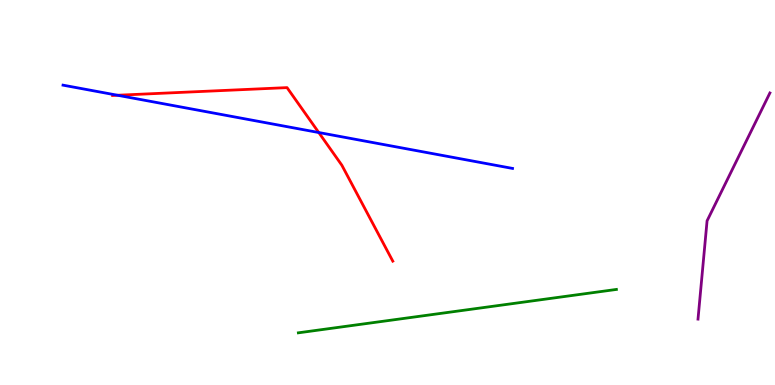[{'lines': ['blue', 'red'], 'intersections': [{'x': 1.52, 'y': 7.53}, {'x': 4.11, 'y': 6.56}]}, {'lines': ['green', 'red'], 'intersections': []}, {'lines': ['purple', 'red'], 'intersections': []}, {'lines': ['blue', 'green'], 'intersections': []}, {'lines': ['blue', 'purple'], 'intersections': []}, {'lines': ['green', 'purple'], 'intersections': []}]